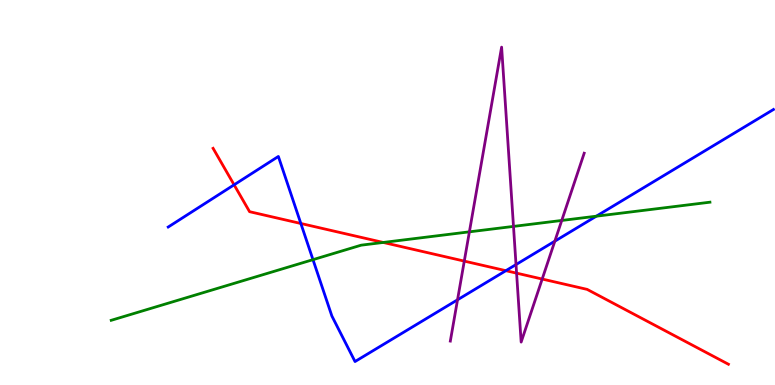[{'lines': ['blue', 'red'], 'intersections': [{'x': 3.02, 'y': 5.2}, {'x': 3.88, 'y': 4.2}, {'x': 6.53, 'y': 2.97}]}, {'lines': ['green', 'red'], 'intersections': [{'x': 4.95, 'y': 3.7}]}, {'lines': ['purple', 'red'], 'intersections': [{'x': 5.99, 'y': 3.22}, {'x': 6.67, 'y': 2.91}, {'x': 7.0, 'y': 2.75}]}, {'lines': ['blue', 'green'], 'intersections': [{'x': 4.04, 'y': 3.26}, {'x': 7.69, 'y': 4.38}]}, {'lines': ['blue', 'purple'], 'intersections': [{'x': 5.9, 'y': 2.21}, {'x': 6.66, 'y': 3.13}, {'x': 7.16, 'y': 3.74}]}, {'lines': ['green', 'purple'], 'intersections': [{'x': 6.06, 'y': 3.98}, {'x': 6.63, 'y': 4.12}, {'x': 7.25, 'y': 4.27}]}]